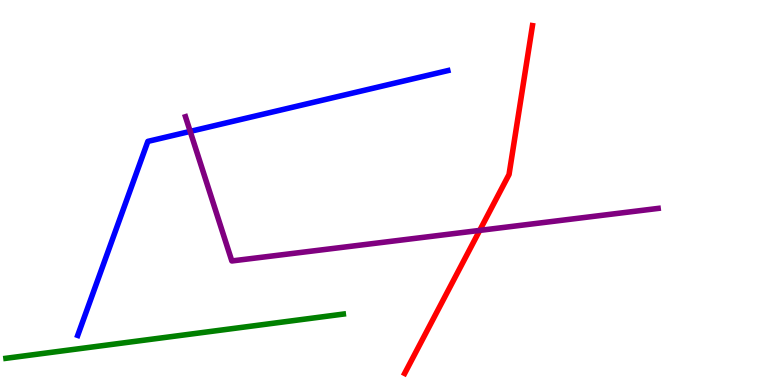[{'lines': ['blue', 'red'], 'intersections': []}, {'lines': ['green', 'red'], 'intersections': []}, {'lines': ['purple', 'red'], 'intersections': [{'x': 6.19, 'y': 4.02}]}, {'lines': ['blue', 'green'], 'intersections': []}, {'lines': ['blue', 'purple'], 'intersections': [{'x': 2.45, 'y': 6.59}]}, {'lines': ['green', 'purple'], 'intersections': []}]